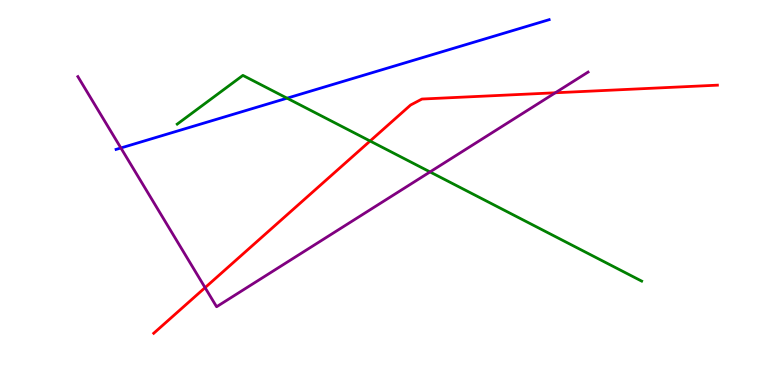[{'lines': ['blue', 'red'], 'intersections': []}, {'lines': ['green', 'red'], 'intersections': [{'x': 4.78, 'y': 6.34}]}, {'lines': ['purple', 'red'], 'intersections': [{'x': 2.65, 'y': 2.53}, {'x': 7.17, 'y': 7.59}]}, {'lines': ['blue', 'green'], 'intersections': [{'x': 3.7, 'y': 7.45}]}, {'lines': ['blue', 'purple'], 'intersections': [{'x': 1.56, 'y': 6.16}]}, {'lines': ['green', 'purple'], 'intersections': [{'x': 5.55, 'y': 5.53}]}]